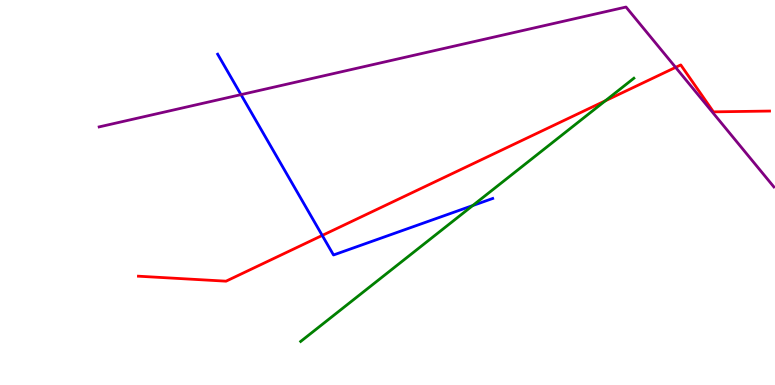[{'lines': ['blue', 'red'], 'intersections': [{'x': 4.16, 'y': 3.88}]}, {'lines': ['green', 'red'], 'intersections': [{'x': 7.81, 'y': 7.38}]}, {'lines': ['purple', 'red'], 'intersections': [{'x': 8.72, 'y': 8.25}]}, {'lines': ['blue', 'green'], 'intersections': [{'x': 6.1, 'y': 4.66}]}, {'lines': ['blue', 'purple'], 'intersections': [{'x': 3.11, 'y': 7.54}]}, {'lines': ['green', 'purple'], 'intersections': []}]